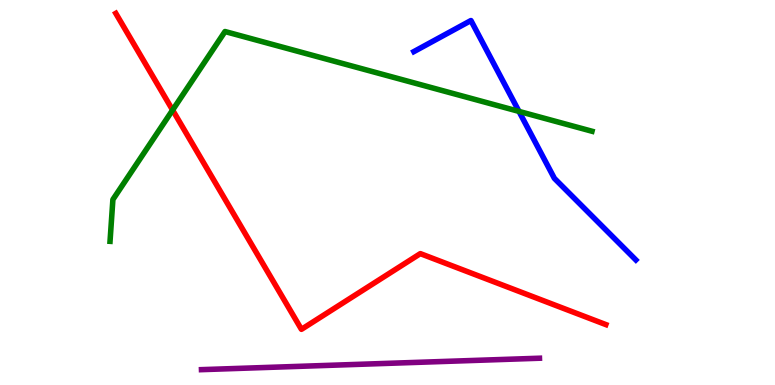[{'lines': ['blue', 'red'], 'intersections': []}, {'lines': ['green', 'red'], 'intersections': [{'x': 2.23, 'y': 7.14}]}, {'lines': ['purple', 'red'], 'intersections': []}, {'lines': ['blue', 'green'], 'intersections': [{'x': 6.7, 'y': 7.11}]}, {'lines': ['blue', 'purple'], 'intersections': []}, {'lines': ['green', 'purple'], 'intersections': []}]